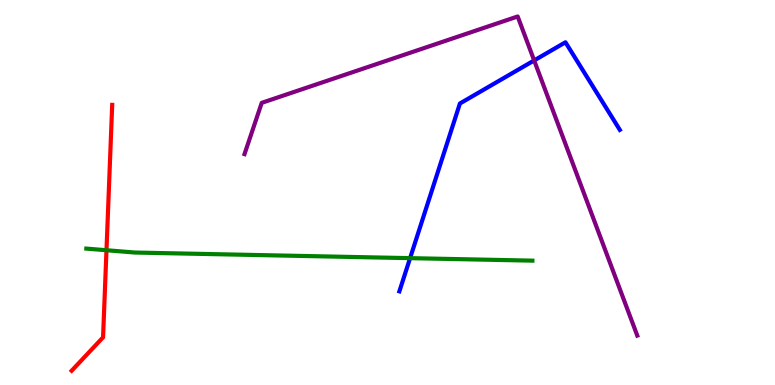[{'lines': ['blue', 'red'], 'intersections': []}, {'lines': ['green', 'red'], 'intersections': [{'x': 1.37, 'y': 3.5}]}, {'lines': ['purple', 'red'], 'intersections': []}, {'lines': ['blue', 'green'], 'intersections': [{'x': 5.29, 'y': 3.29}]}, {'lines': ['blue', 'purple'], 'intersections': [{'x': 6.89, 'y': 8.43}]}, {'lines': ['green', 'purple'], 'intersections': []}]